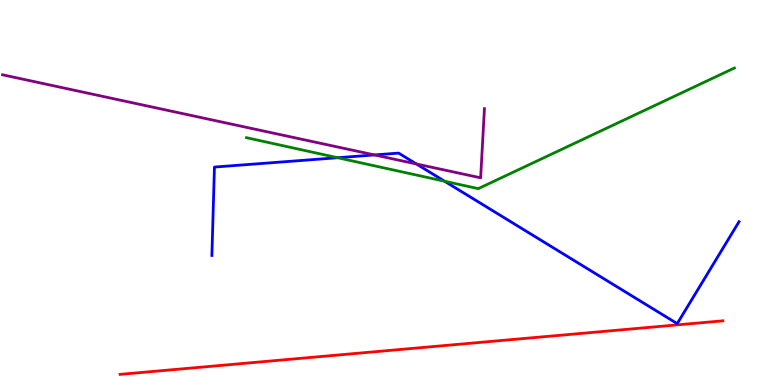[{'lines': ['blue', 'red'], 'intersections': []}, {'lines': ['green', 'red'], 'intersections': []}, {'lines': ['purple', 'red'], 'intersections': []}, {'lines': ['blue', 'green'], 'intersections': [{'x': 4.36, 'y': 5.9}, {'x': 5.74, 'y': 5.29}]}, {'lines': ['blue', 'purple'], 'intersections': [{'x': 4.83, 'y': 5.98}, {'x': 5.37, 'y': 5.74}]}, {'lines': ['green', 'purple'], 'intersections': []}]